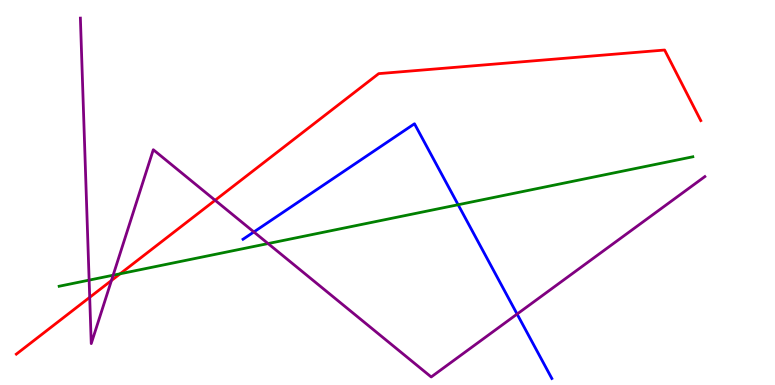[{'lines': ['blue', 'red'], 'intersections': []}, {'lines': ['green', 'red'], 'intersections': [{'x': 1.55, 'y': 2.89}]}, {'lines': ['purple', 'red'], 'intersections': [{'x': 1.16, 'y': 2.28}, {'x': 1.44, 'y': 2.71}, {'x': 2.78, 'y': 4.8}]}, {'lines': ['blue', 'green'], 'intersections': [{'x': 5.91, 'y': 4.68}]}, {'lines': ['blue', 'purple'], 'intersections': [{'x': 3.28, 'y': 3.98}, {'x': 6.67, 'y': 1.84}]}, {'lines': ['green', 'purple'], 'intersections': [{'x': 1.15, 'y': 2.72}, {'x': 1.46, 'y': 2.85}, {'x': 3.46, 'y': 3.67}]}]